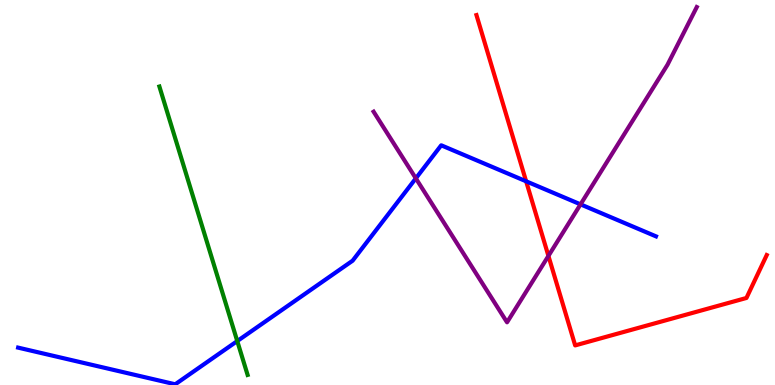[{'lines': ['blue', 'red'], 'intersections': [{'x': 6.79, 'y': 5.29}]}, {'lines': ['green', 'red'], 'intersections': []}, {'lines': ['purple', 'red'], 'intersections': [{'x': 7.08, 'y': 3.35}]}, {'lines': ['blue', 'green'], 'intersections': [{'x': 3.06, 'y': 1.14}]}, {'lines': ['blue', 'purple'], 'intersections': [{'x': 5.37, 'y': 5.37}, {'x': 7.49, 'y': 4.69}]}, {'lines': ['green', 'purple'], 'intersections': []}]